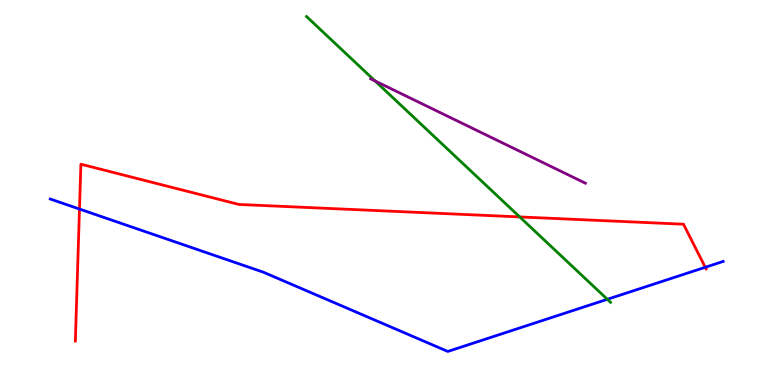[{'lines': ['blue', 'red'], 'intersections': [{'x': 1.03, 'y': 4.57}, {'x': 9.1, 'y': 3.06}]}, {'lines': ['green', 'red'], 'intersections': [{'x': 6.71, 'y': 4.37}]}, {'lines': ['purple', 'red'], 'intersections': []}, {'lines': ['blue', 'green'], 'intersections': [{'x': 7.84, 'y': 2.23}]}, {'lines': ['blue', 'purple'], 'intersections': []}, {'lines': ['green', 'purple'], 'intersections': [{'x': 4.84, 'y': 7.9}]}]